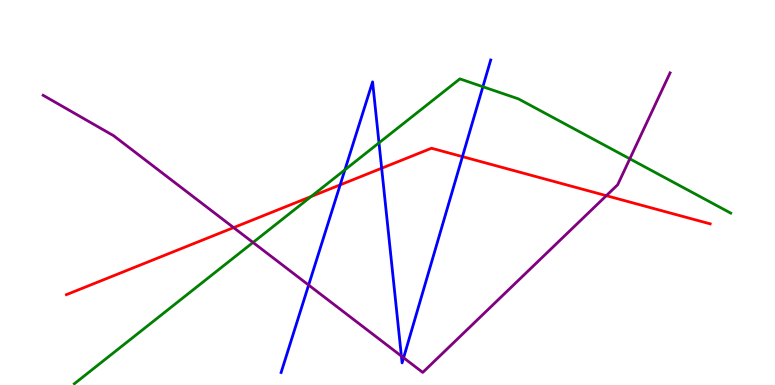[{'lines': ['blue', 'red'], 'intersections': [{'x': 4.39, 'y': 5.2}, {'x': 4.92, 'y': 5.63}, {'x': 5.97, 'y': 5.93}]}, {'lines': ['green', 'red'], 'intersections': [{'x': 4.01, 'y': 4.9}]}, {'lines': ['purple', 'red'], 'intersections': [{'x': 3.01, 'y': 4.09}, {'x': 7.82, 'y': 4.92}]}, {'lines': ['blue', 'green'], 'intersections': [{'x': 4.45, 'y': 5.59}, {'x': 4.89, 'y': 6.29}, {'x': 6.23, 'y': 7.75}]}, {'lines': ['blue', 'purple'], 'intersections': [{'x': 3.98, 'y': 2.6}, {'x': 5.18, 'y': 0.751}, {'x': 5.21, 'y': 0.707}]}, {'lines': ['green', 'purple'], 'intersections': [{'x': 3.26, 'y': 3.7}, {'x': 8.13, 'y': 5.88}]}]